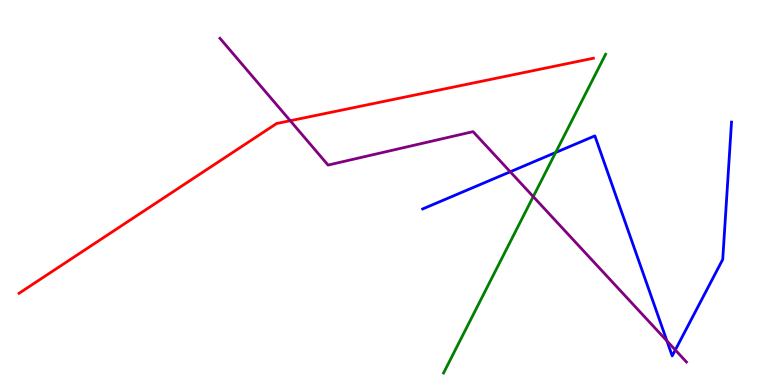[{'lines': ['blue', 'red'], 'intersections': []}, {'lines': ['green', 'red'], 'intersections': []}, {'lines': ['purple', 'red'], 'intersections': [{'x': 3.74, 'y': 6.86}]}, {'lines': ['blue', 'green'], 'intersections': [{'x': 7.17, 'y': 6.04}]}, {'lines': ['blue', 'purple'], 'intersections': [{'x': 6.58, 'y': 5.54}, {'x': 8.61, 'y': 1.15}, {'x': 8.71, 'y': 0.91}]}, {'lines': ['green', 'purple'], 'intersections': [{'x': 6.88, 'y': 4.89}]}]